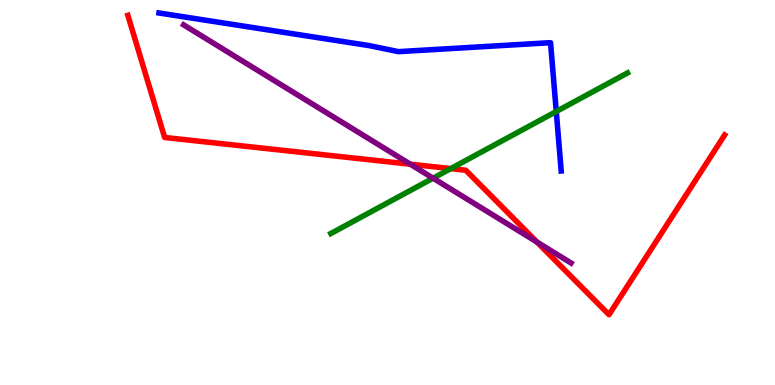[{'lines': ['blue', 'red'], 'intersections': []}, {'lines': ['green', 'red'], 'intersections': [{'x': 5.82, 'y': 5.62}]}, {'lines': ['purple', 'red'], 'intersections': [{'x': 5.29, 'y': 5.74}, {'x': 6.93, 'y': 3.71}]}, {'lines': ['blue', 'green'], 'intersections': [{'x': 7.18, 'y': 7.1}]}, {'lines': ['blue', 'purple'], 'intersections': []}, {'lines': ['green', 'purple'], 'intersections': [{'x': 5.59, 'y': 5.37}]}]